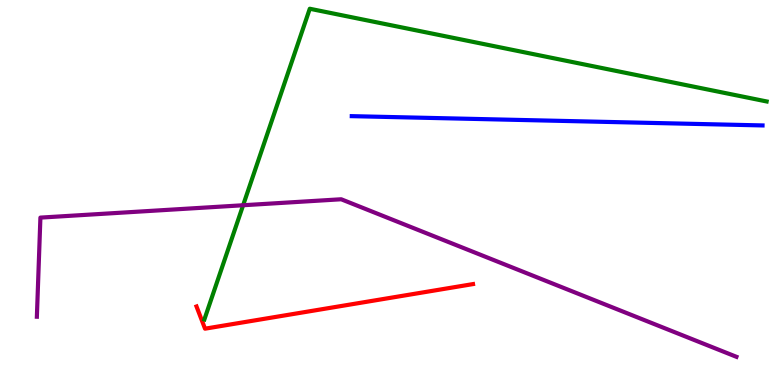[{'lines': ['blue', 'red'], 'intersections': []}, {'lines': ['green', 'red'], 'intersections': []}, {'lines': ['purple', 'red'], 'intersections': []}, {'lines': ['blue', 'green'], 'intersections': []}, {'lines': ['blue', 'purple'], 'intersections': []}, {'lines': ['green', 'purple'], 'intersections': [{'x': 3.14, 'y': 4.67}]}]